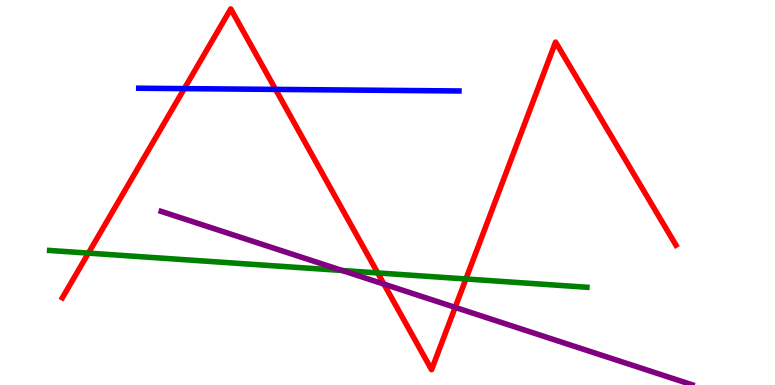[{'lines': ['blue', 'red'], 'intersections': [{'x': 2.38, 'y': 7.7}, {'x': 3.56, 'y': 7.68}]}, {'lines': ['green', 'red'], 'intersections': [{'x': 1.14, 'y': 3.43}, {'x': 4.87, 'y': 2.91}, {'x': 6.01, 'y': 2.75}]}, {'lines': ['purple', 'red'], 'intersections': [{'x': 4.95, 'y': 2.62}, {'x': 5.87, 'y': 2.02}]}, {'lines': ['blue', 'green'], 'intersections': []}, {'lines': ['blue', 'purple'], 'intersections': []}, {'lines': ['green', 'purple'], 'intersections': [{'x': 4.42, 'y': 2.97}]}]